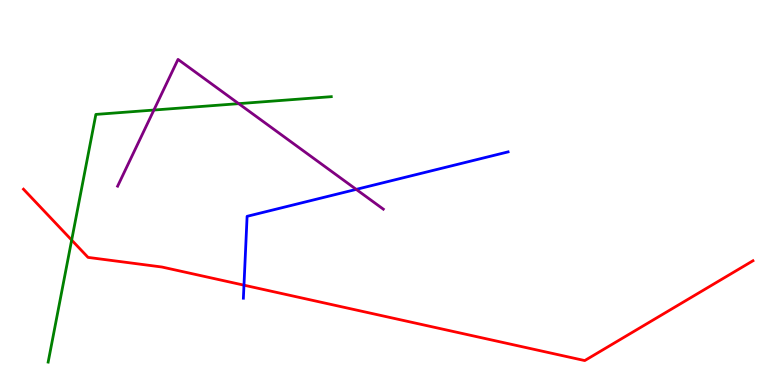[{'lines': ['blue', 'red'], 'intersections': [{'x': 3.15, 'y': 2.59}]}, {'lines': ['green', 'red'], 'intersections': [{'x': 0.925, 'y': 3.76}]}, {'lines': ['purple', 'red'], 'intersections': []}, {'lines': ['blue', 'green'], 'intersections': []}, {'lines': ['blue', 'purple'], 'intersections': [{'x': 4.6, 'y': 5.08}]}, {'lines': ['green', 'purple'], 'intersections': [{'x': 1.99, 'y': 7.14}, {'x': 3.08, 'y': 7.31}]}]